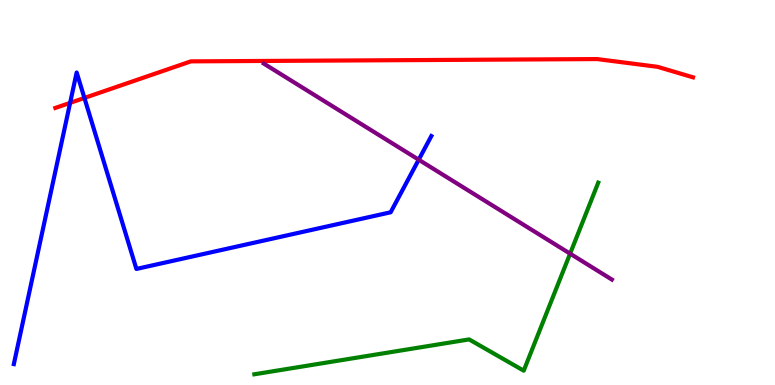[{'lines': ['blue', 'red'], 'intersections': [{'x': 0.905, 'y': 7.33}, {'x': 1.09, 'y': 7.46}]}, {'lines': ['green', 'red'], 'intersections': []}, {'lines': ['purple', 'red'], 'intersections': []}, {'lines': ['blue', 'green'], 'intersections': []}, {'lines': ['blue', 'purple'], 'intersections': [{'x': 5.4, 'y': 5.85}]}, {'lines': ['green', 'purple'], 'intersections': [{'x': 7.36, 'y': 3.41}]}]